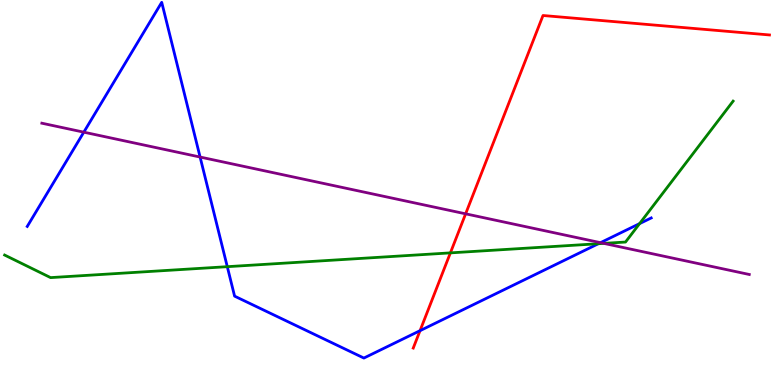[{'lines': ['blue', 'red'], 'intersections': [{'x': 5.42, 'y': 1.41}]}, {'lines': ['green', 'red'], 'intersections': [{'x': 5.81, 'y': 3.43}]}, {'lines': ['purple', 'red'], 'intersections': [{'x': 6.01, 'y': 4.45}]}, {'lines': ['blue', 'green'], 'intersections': [{'x': 2.93, 'y': 3.07}, {'x': 7.72, 'y': 3.67}, {'x': 8.25, 'y': 4.19}]}, {'lines': ['blue', 'purple'], 'intersections': [{'x': 1.08, 'y': 6.57}, {'x': 2.58, 'y': 5.92}, {'x': 7.75, 'y': 3.7}]}, {'lines': ['green', 'purple'], 'intersections': [{'x': 7.79, 'y': 3.68}]}]